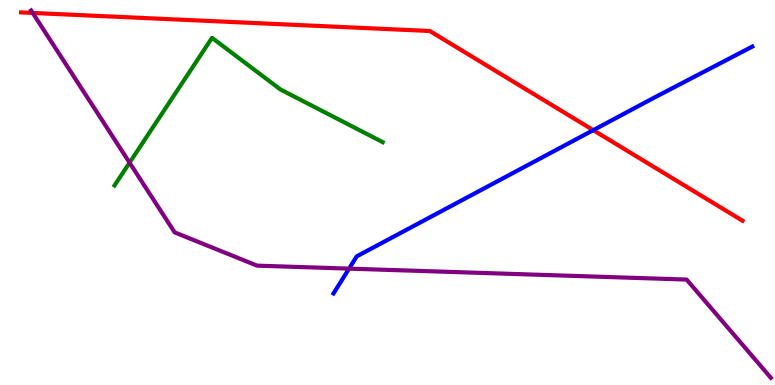[{'lines': ['blue', 'red'], 'intersections': [{'x': 7.65, 'y': 6.62}]}, {'lines': ['green', 'red'], 'intersections': []}, {'lines': ['purple', 'red'], 'intersections': [{'x': 0.422, 'y': 9.66}]}, {'lines': ['blue', 'green'], 'intersections': []}, {'lines': ['blue', 'purple'], 'intersections': [{'x': 4.5, 'y': 3.02}]}, {'lines': ['green', 'purple'], 'intersections': [{'x': 1.67, 'y': 5.77}]}]